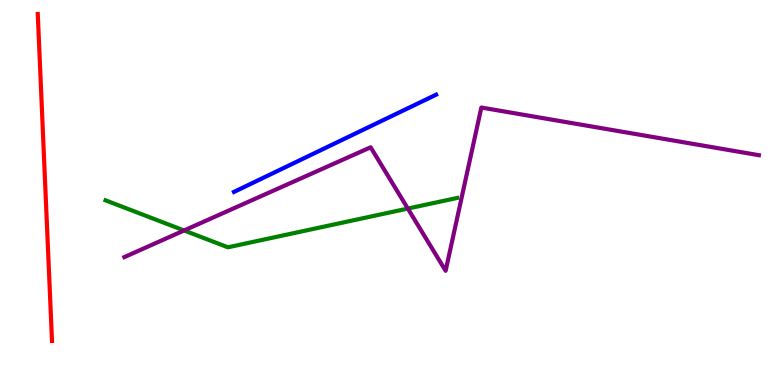[{'lines': ['blue', 'red'], 'intersections': []}, {'lines': ['green', 'red'], 'intersections': []}, {'lines': ['purple', 'red'], 'intersections': []}, {'lines': ['blue', 'green'], 'intersections': []}, {'lines': ['blue', 'purple'], 'intersections': []}, {'lines': ['green', 'purple'], 'intersections': [{'x': 2.38, 'y': 4.01}, {'x': 5.26, 'y': 4.58}]}]